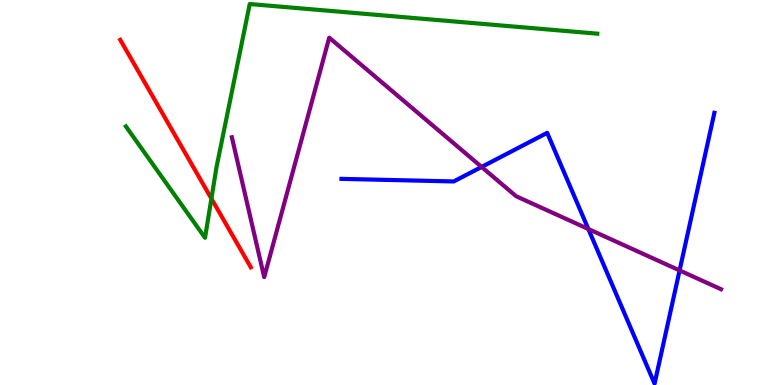[{'lines': ['blue', 'red'], 'intersections': []}, {'lines': ['green', 'red'], 'intersections': [{'x': 2.73, 'y': 4.84}]}, {'lines': ['purple', 'red'], 'intersections': []}, {'lines': ['blue', 'green'], 'intersections': []}, {'lines': ['blue', 'purple'], 'intersections': [{'x': 6.21, 'y': 5.66}, {'x': 7.59, 'y': 4.05}, {'x': 8.77, 'y': 2.98}]}, {'lines': ['green', 'purple'], 'intersections': []}]